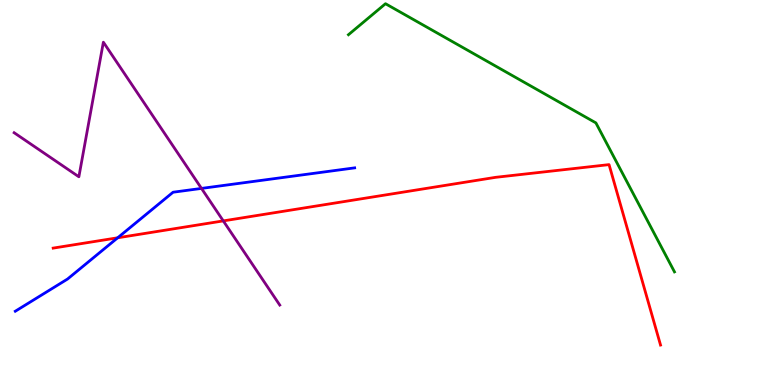[{'lines': ['blue', 'red'], 'intersections': [{'x': 1.52, 'y': 3.82}]}, {'lines': ['green', 'red'], 'intersections': []}, {'lines': ['purple', 'red'], 'intersections': [{'x': 2.88, 'y': 4.26}]}, {'lines': ['blue', 'green'], 'intersections': []}, {'lines': ['blue', 'purple'], 'intersections': [{'x': 2.6, 'y': 5.11}]}, {'lines': ['green', 'purple'], 'intersections': []}]